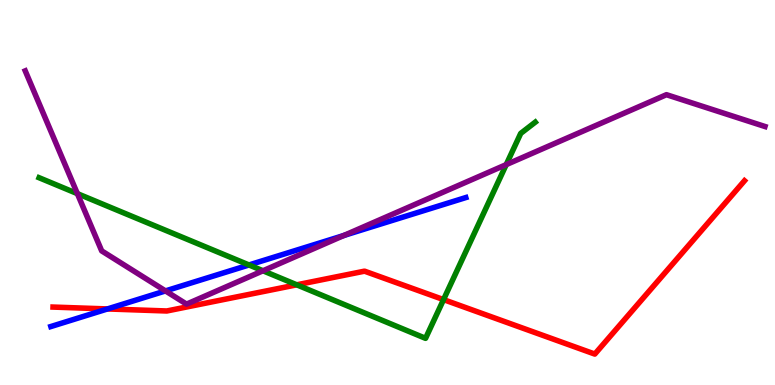[{'lines': ['blue', 'red'], 'intersections': [{'x': 1.39, 'y': 1.98}]}, {'lines': ['green', 'red'], 'intersections': [{'x': 3.83, 'y': 2.6}, {'x': 5.72, 'y': 2.22}]}, {'lines': ['purple', 'red'], 'intersections': []}, {'lines': ['blue', 'green'], 'intersections': [{'x': 3.21, 'y': 3.12}]}, {'lines': ['blue', 'purple'], 'intersections': [{'x': 2.14, 'y': 2.44}, {'x': 4.44, 'y': 3.88}]}, {'lines': ['green', 'purple'], 'intersections': [{'x': 0.998, 'y': 4.97}, {'x': 3.39, 'y': 2.97}, {'x': 6.53, 'y': 5.72}]}]